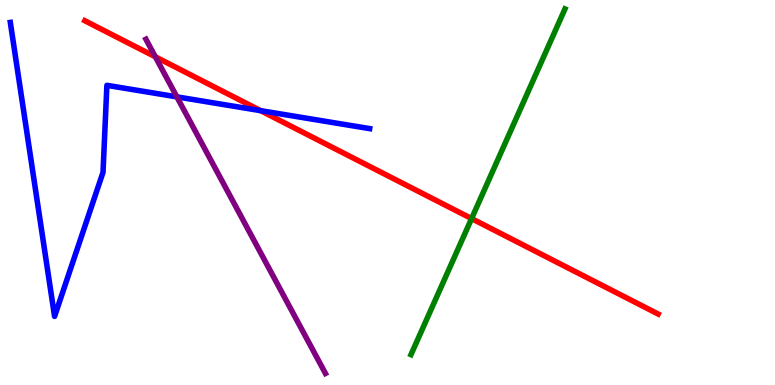[{'lines': ['blue', 'red'], 'intersections': [{'x': 3.36, 'y': 7.13}]}, {'lines': ['green', 'red'], 'intersections': [{'x': 6.08, 'y': 4.32}]}, {'lines': ['purple', 'red'], 'intersections': [{'x': 2.0, 'y': 8.52}]}, {'lines': ['blue', 'green'], 'intersections': []}, {'lines': ['blue', 'purple'], 'intersections': [{'x': 2.28, 'y': 7.48}]}, {'lines': ['green', 'purple'], 'intersections': []}]